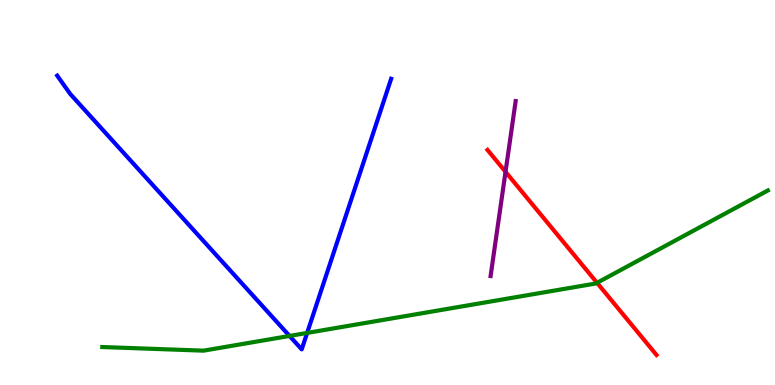[{'lines': ['blue', 'red'], 'intersections': []}, {'lines': ['green', 'red'], 'intersections': [{'x': 7.7, 'y': 2.65}]}, {'lines': ['purple', 'red'], 'intersections': [{'x': 6.52, 'y': 5.54}]}, {'lines': ['blue', 'green'], 'intersections': [{'x': 3.74, 'y': 1.27}, {'x': 3.96, 'y': 1.35}]}, {'lines': ['blue', 'purple'], 'intersections': []}, {'lines': ['green', 'purple'], 'intersections': []}]